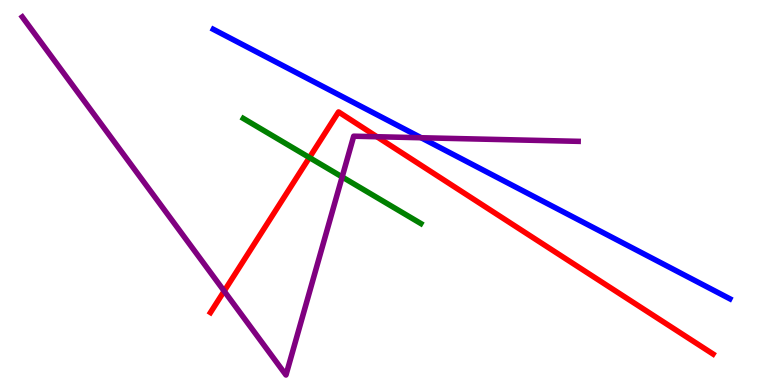[{'lines': ['blue', 'red'], 'intersections': []}, {'lines': ['green', 'red'], 'intersections': [{'x': 3.99, 'y': 5.91}]}, {'lines': ['purple', 'red'], 'intersections': [{'x': 2.89, 'y': 2.44}, {'x': 4.86, 'y': 6.45}]}, {'lines': ['blue', 'green'], 'intersections': []}, {'lines': ['blue', 'purple'], 'intersections': [{'x': 5.43, 'y': 6.42}]}, {'lines': ['green', 'purple'], 'intersections': [{'x': 4.41, 'y': 5.4}]}]